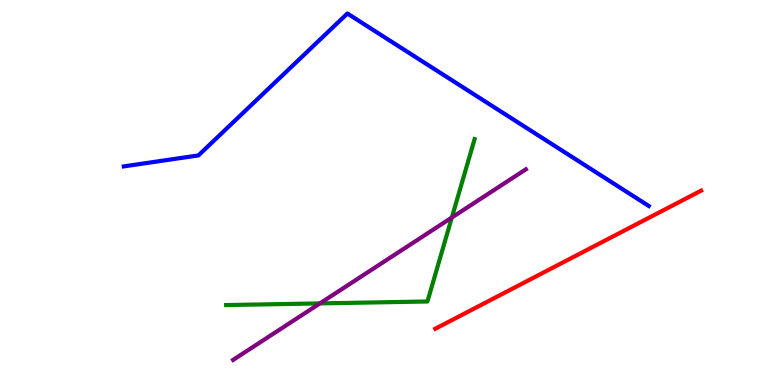[{'lines': ['blue', 'red'], 'intersections': []}, {'lines': ['green', 'red'], 'intersections': []}, {'lines': ['purple', 'red'], 'intersections': []}, {'lines': ['blue', 'green'], 'intersections': []}, {'lines': ['blue', 'purple'], 'intersections': []}, {'lines': ['green', 'purple'], 'intersections': [{'x': 4.13, 'y': 2.12}, {'x': 5.83, 'y': 4.35}]}]